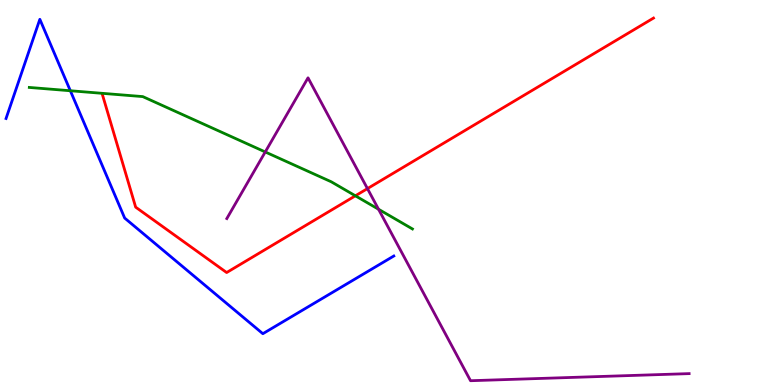[{'lines': ['blue', 'red'], 'intersections': []}, {'lines': ['green', 'red'], 'intersections': [{'x': 4.59, 'y': 4.91}]}, {'lines': ['purple', 'red'], 'intersections': [{'x': 4.74, 'y': 5.1}]}, {'lines': ['blue', 'green'], 'intersections': [{'x': 0.908, 'y': 7.64}]}, {'lines': ['blue', 'purple'], 'intersections': []}, {'lines': ['green', 'purple'], 'intersections': [{'x': 3.42, 'y': 6.05}, {'x': 4.88, 'y': 4.56}]}]